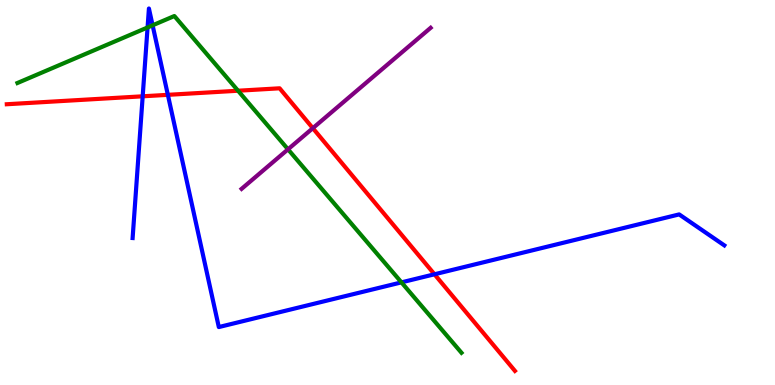[{'lines': ['blue', 'red'], 'intersections': [{'x': 1.84, 'y': 7.5}, {'x': 2.17, 'y': 7.54}, {'x': 5.61, 'y': 2.88}]}, {'lines': ['green', 'red'], 'intersections': [{'x': 3.07, 'y': 7.64}]}, {'lines': ['purple', 'red'], 'intersections': [{'x': 4.04, 'y': 6.67}]}, {'lines': ['blue', 'green'], 'intersections': [{'x': 1.9, 'y': 9.29}, {'x': 1.97, 'y': 9.34}, {'x': 5.18, 'y': 2.67}]}, {'lines': ['blue', 'purple'], 'intersections': []}, {'lines': ['green', 'purple'], 'intersections': [{'x': 3.72, 'y': 6.12}]}]